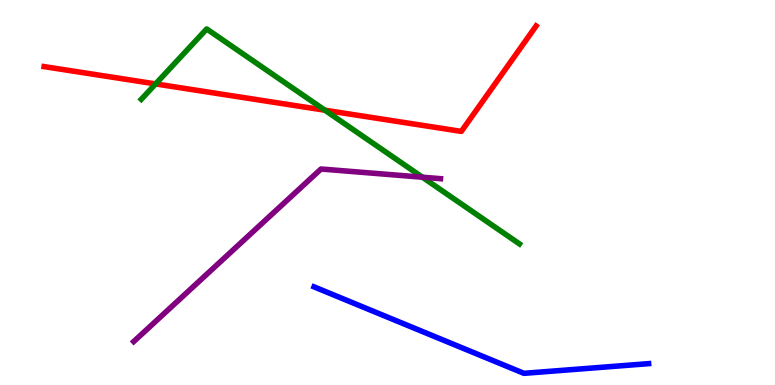[{'lines': ['blue', 'red'], 'intersections': []}, {'lines': ['green', 'red'], 'intersections': [{'x': 2.01, 'y': 7.82}, {'x': 4.19, 'y': 7.14}]}, {'lines': ['purple', 'red'], 'intersections': []}, {'lines': ['blue', 'green'], 'intersections': []}, {'lines': ['blue', 'purple'], 'intersections': []}, {'lines': ['green', 'purple'], 'intersections': [{'x': 5.45, 'y': 5.4}]}]